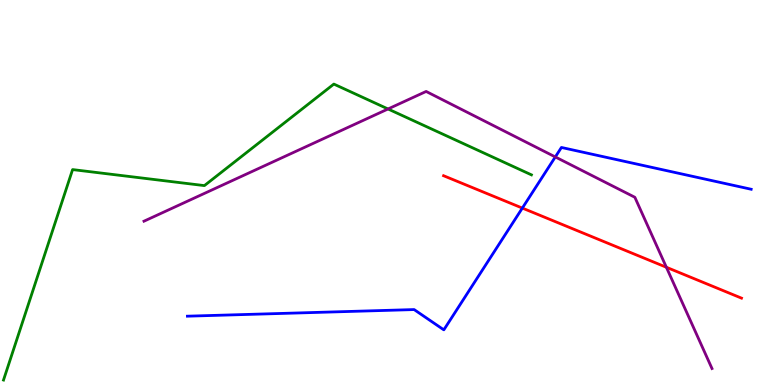[{'lines': ['blue', 'red'], 'intersections': [{'x': 6.74, 'y': 4.6}]}, {'lines': ['green', 'red'], 'intersections': []}, {'lines': ['purple', 'red'], 'intersections': [{'x': 8.6, 'y': 3.06}]}, {'lines': ['blue', 'green'], 'intersections': []}, {'lines': ['blue', 'purple'], 'intersections': [{'x': 7.17, 'y': 5.92}]}, {'lines': ['green', 'purple'], 'intersections': [{'x': 5.01, 'y': 7.17}]}]